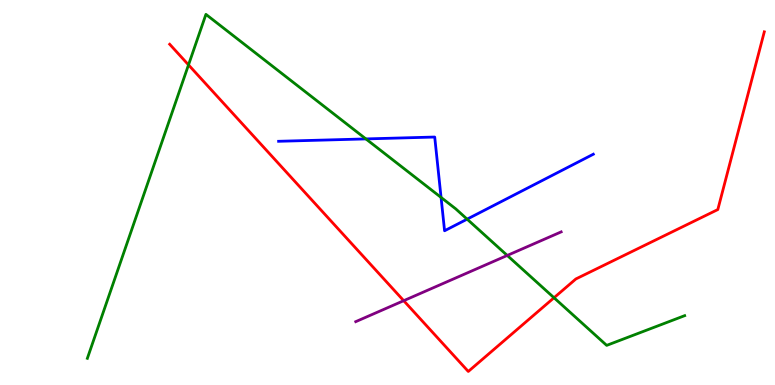[{'lines': ['blue', 'red'], 'intersections': []}, {'lines': ['green', 'red'], 'intersections': [{'x': 2.43, 'y': 8.31}, {'x': 7.15, 'y': 2.27}]}, {'lines': ['purple', 'red'], 'intersections': [{'x': 5.21, 'y': 2.19}]}, {'lines': ['blue', 'green'], 'intersections': [{'x': 4.72, 'y': 6.39}, {'x': 5.69, 'y': 4.87}, {'x': 6.03, 'y': 4.31}]}, {'lines': ['blue', 'purple'], 'intersections': []}, {'lines': ['green', 'purple'], 'intersections': [{'x': 6.55, 'y': 3.36}]}]